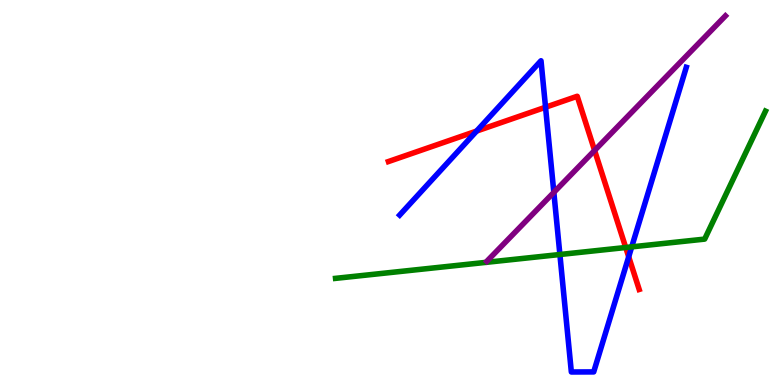[{'lines': ['blue', 'red'], 'intersections': [{'x': 6.15, 'y': 6.6}, {'x': 7.04, 'y': 7.21}, {'x': 8.11, 'y': 3.33}]}, {'lines': ['green', 'red'], 'intersections': [{'x': 8.07, 'y': 3.57}]}, {'lines': ['purple', 'red'], 'intersections': [{'x': 7.67, 'y': 6.09}]}, {'lines': ['blue', 'green'], 'intersections': [{'x': 7.22, 'y': 3.39}, {'x': 8.15, 'y': 3.59}]}, {'lines': ['blue', 'purple'], 'intersections': [{'x': 7.15, 'y': 5.0}]}, {'lines': ['green', 'purple'], 'intersections': []}]